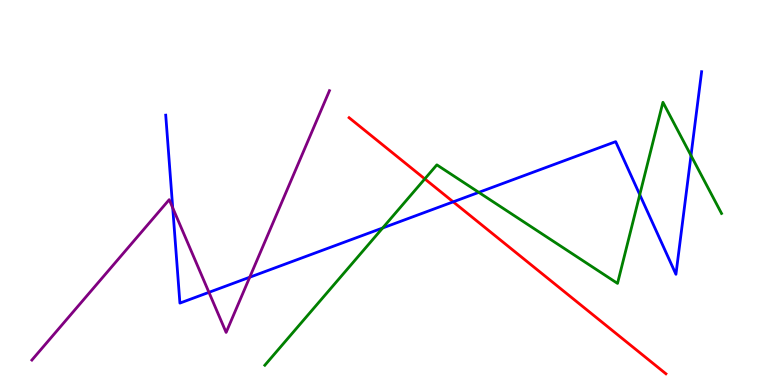[{'lines': ['blue', 'red'], 'intersections': [{'x': 5.85, 'y': 4.76}]}, {'lines': ['green', 'red'], 'intersections': [{'x': 5.48, 'y': 5.35}]}, {'lines': ['purple', 'red'], 'intersections': []}, {'lines': ['blue', 'green'], 'intersections': [{'x': 4.94, 'y': 4.08}, {'x': 6.18, 'y': 5.0}, {'x': 8.26, 'y': 4.94}, {'x': 8.92, 'y': 5.96}]}, {'lines': ['blue', 'purple'], 'intersections': [{'x': 2.23, 'y': 4.6}, {'x': 2.7, 'y': 2.41}, {'x': 3.22, 'y': 2.8}]}, {'lines': ['green', 'purple'], 'intersections': []}]